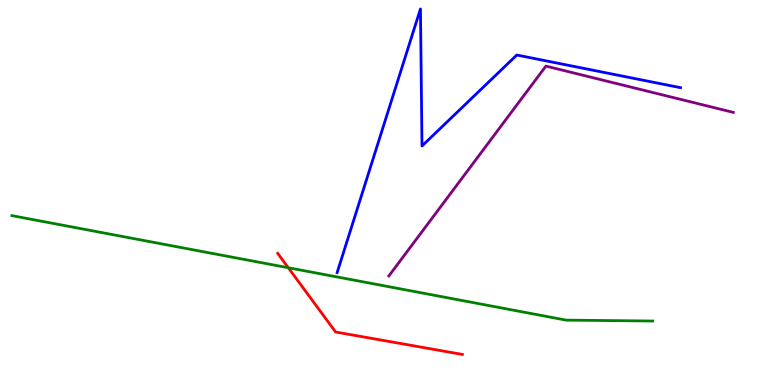[{'lines': ['blue', 'red'], 'intersections': []}, {'lines': ['green', 'red'], 'intersections': [{'x': 3.72, 'y': 3.05}]}, {'lines': ['purple', 'red'], 'intersections': []}, {'lines': ['blue', 'green'], 'intersections': []}, {'lines': ['blue', 'purple'], 'intersections': []}, {'lines': ['green', 'purple'], 'intersections': []}]